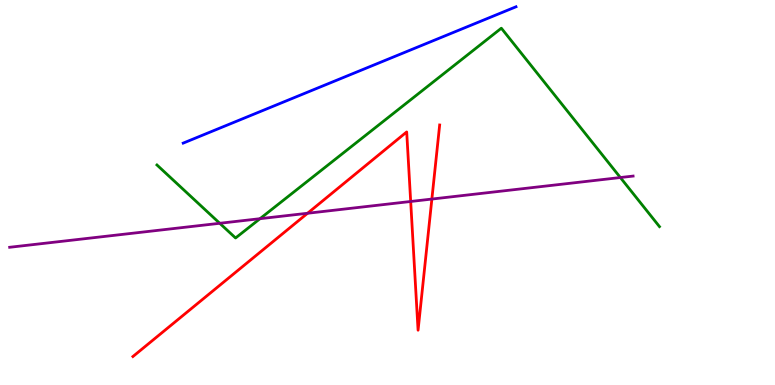[{'lines': ['blue', 'red'], 'intersections': []}, {'lines': ['green', 'red'], 'intersections': []}, {'lines': ['purple', 'red'], 'intersections': [{'x': 3.97, 'y': 4.46}, {'x': 5.3, 'y': 4.77}, {'x': 5.57, 'y': 4.83}]}, {'lines': ['blue', 'green'], 'intersections': []}, {'lines': ['blue', 'purple'], 'intersections': []}, {'lines': ['green', 'purple'], 'intersections': [{'x': 2.84, 'y': 4.2}, {'x': 3.36, 'y': 4.32}, {'x': 8.0, 'y': 5.39}]}]